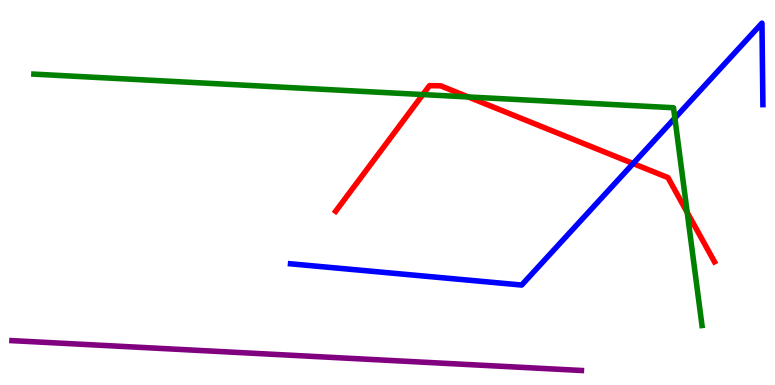[{'lines': ['blue', 'red'], 'intersections': [{'x': 8.17, 'y': 5.75}]}, {'lines': ['green', 'red'], 'intersections': [{'x': 5.46, 'y': 7.54}, {'x': 6.04, 'y': 7.48}, {'x': 8.87, 'y': 4.48}]}, {'lines': ['purple', 'red'], 'intersections': []}, {'lines': ['blue', 'green'], 'intersections': [{'x': 8.71, 'y': 6.93}]}, {'lines': ['blue', 'purple'], 'intersections': []}, {'lines': ['green', 'purple'], 'intersections': []}]